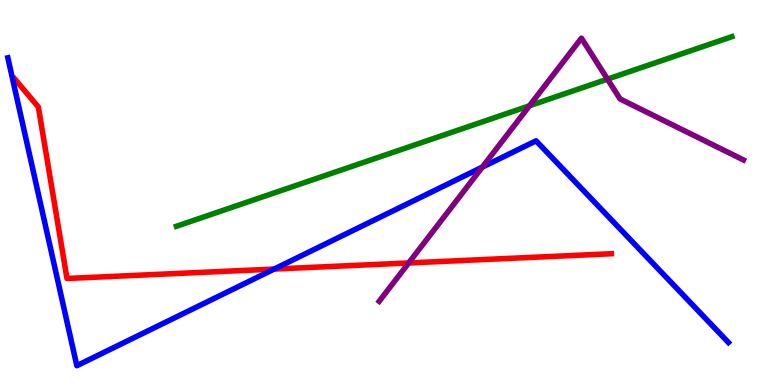[{'lines': ['blue', 'red'], 'intersections': [{'x': 3.54, 'y': 3.01}]}, {'lines': ['green', 'red'], 'intersections': []}, {'lines': ['purple', 'red'], 'intersections': [{'x': 5.27, 'y': 3.17}]}, {'lines': ['blue', 'green'], 'intersections': []}, {'lines': ['blue', 'purple'], 'intersections': [{'x': 6.22, 'y': 5.66}]}, {'lines': ['green', 'purple'], 'intersections': [{'x': 6.83, 'y': 7.25}, {'x': 7.84, 'y': 7.94}]}]